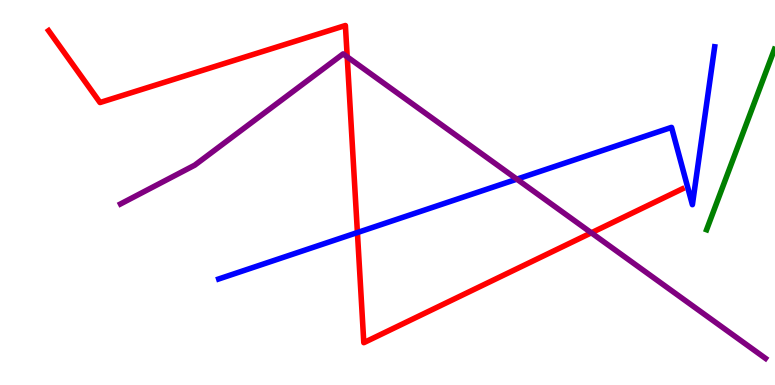[{'lines': ['blue', 'red'], 'intersections': [{'x': 4.61, 'y': 3.96}]}, {'lines': ['green', 'red'], 'intersections': []}, {'lines': ['purple', 'red'], 'intersections': [{'x': 4.48, 'y': 8.52}, {'x': 7.63, 'y': 3.95}]}, {'lines': ['blue', 'green'], 'intersections': []}, {'lines': ['blue', 'purple'], 'intersections': [{'x': 6.67, 'y': 5.35}]}, {'lines': ['green', 'purple'], 'intersections': []}]